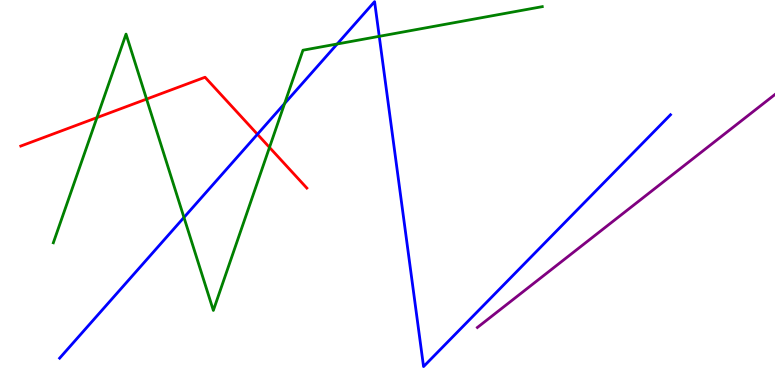[{'lines': ['blue', 'red'], 'intersections': [{'x': 3.32, 'y': 6.51}]}, {'lines': ['green', 'red'], 'intersections': [{'x': 1.25, 'y': 6.95}, {'x': 1.89, 'y': 7.43}, {'x': 3.48, 'y': 6.17}]}, {'lines': ['purple', 'red'], 'intersections': []}, {'lines': ['blue', 'green'], 'intersections': [{'x': 2.37, 'y': 4.35}, {'x': 3.67, 'y': 7.31}, {'x': 4.35, 'y': 8.86}, {'x': 4.89, 'y': 9.06}]}, {'lines': ['blue', 'purple'], 'intersections': []}, {'lines': ['green', 'purple'], 'intersections': []}]